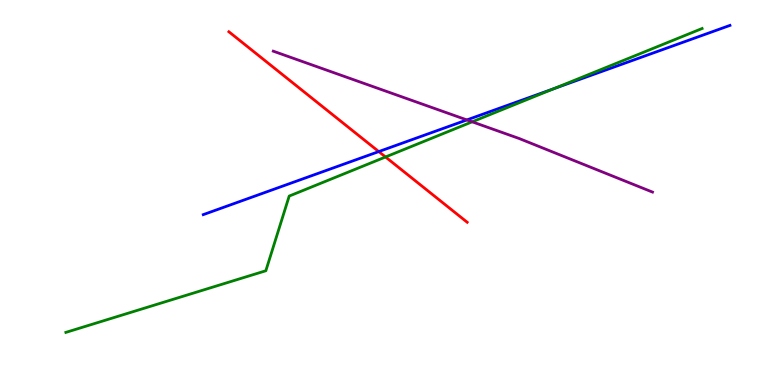[{'lines': ['blue', 'red'], 'intersections': [{'x': 4.89, 'y': 6.06}]}, {'lines': ['green', 'red'], 'intersections': [{'x': 4.97, 'y': 5.92}]}, {'lines': ['purple', 'red'], 'intersections': []}, {'lines': ['blue', 'green'], 'intersections': [{'x': 7.15, 'y': 7.7}]}, {'lines': ['blue', 'purple'], 'intersections': [{'x': 6.02, 'y': 6.88}]}, {'lines': ['green', 'purple'], 'intersections': [{'x': 6.09, 'y': 6.84}]}]